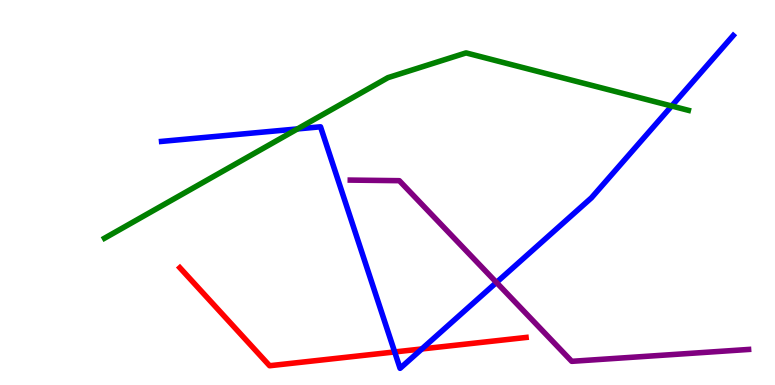[{'lines': ['blue', 'red'], 'intersections': [{'x': 5.09, 'y': 0.859}, {'x': 5.44, 'y': 0.936}]}, {'lines': ['green', 'red'], 'intersections': []}, {'lines': ['purple', 'red'], 'intersections': []}, {'lines': ['blue', 'green'], 'intersections': [{'x': 3.84, 'y': 6.65}, {'x': 8.67, 'y': 7.25}]}, {'lines': ['blue', 'purple'], 'intersections': [{'x': 6.41, 'y': 2.66}]}, {'lines': ['green', 'purple'], 'intersections': []}]